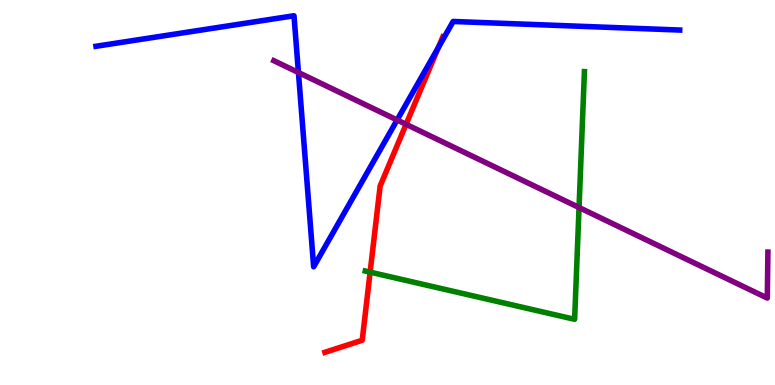[{'lines': ['blue', 'red'], 'intersections': [{'x': 5.66, 'y': 8.77}]}, {'lines': ['green', 'red'], 'intersections': [{'x': 4.78, 'y': 2.93}]}, {'lines': ['purple', 'red'], 'intersections': [{'x': 5.24, 'y': 6.77}]}, {'lines': ['blue', 'green'], 'intersections': []}, {'lines': ['blue', 'purple'], 'intersections': [{'x': 3.85, 'y': 8.12}, {'x': 5.12, 'y': 6.88}]}, {'lines': ['green', 'purple'], 'intersections': [{'x': 7.47, 'y': 4.61}]}]